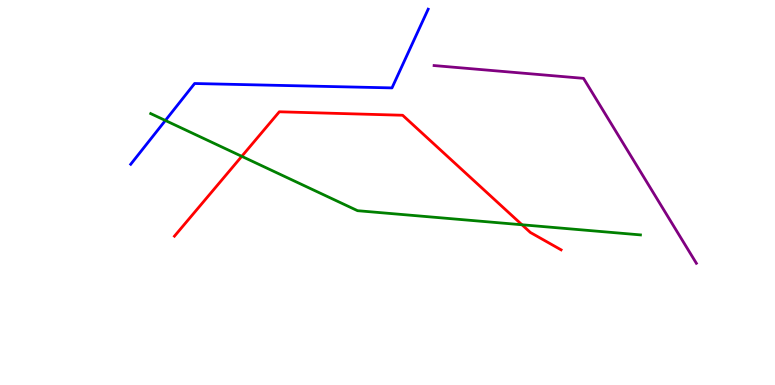[{'lines': ['blue', 'red'], 'intersections': []}, {'lines': ['green', 'red'], 'intersections': [{'x': 3.12, 'y': 5.94}, {'x': 6.74, 'y': 4.16}]}, {'lines': ['purple', 'red'], 'intersections': []}, {'lines': ['blue', 'green'], 'intersections': [{'x': 2.13, 'y': 6.87}]}, {'lines': ['blue', 'purple'], 'intersections': []}, {'lines': ['green', 'purple'], 'intersections': []}]